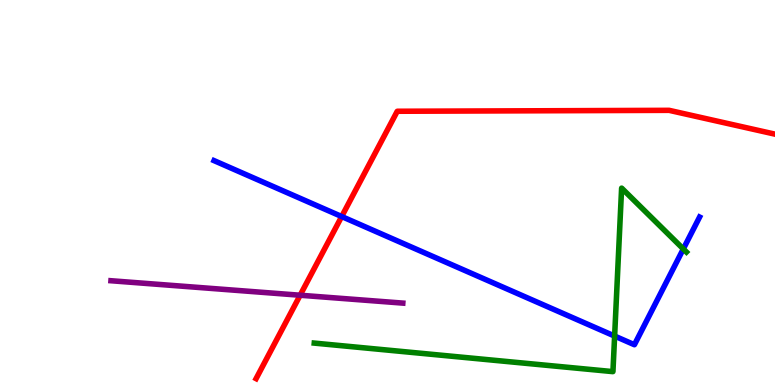[{'lines': ['blue', 'red'], 'intersections': [{'x': 4.41, 'y': 4.38}]}, {'lines': ['green', 'red'], 'intersections': []}, {'lines': ['purple', 'red'], 'intersections': [{'x': 3.87, 'y': 2.33}]}, {'lines': ['blue', 'green'], 'intersections': [{'x': 7.93, 'y': 1.27}, {'x': 8.82, 'y': 3.53}]}, {'lines': ['blue', 'purple'], 'intersections': []}, {'lines': ['green', 'purple'], 'intersections': []}]